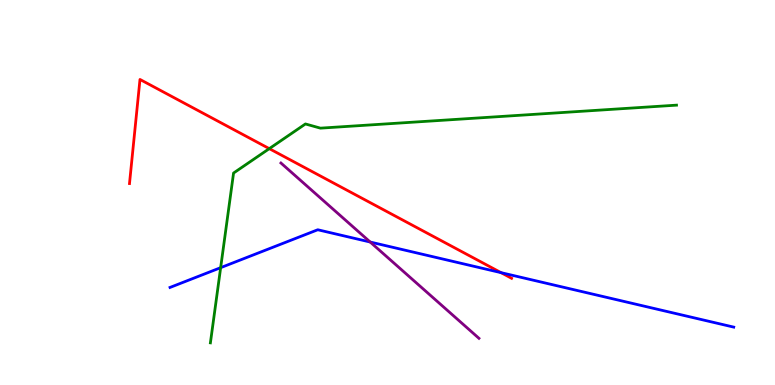[{'lines': ['blue', 'red'], 'intersections': [{'x': 6.47, 'y': 2.92}]}, {'lines': ['green', 'red'], 'intersections': [{'x': 3.47, 'y': 6.14}]}, {'lines': ['purple', 'red'], 'intersections': []}, {'lines': ['blue', 'green'], 'intersections': [{'x': 2.85, 'y': 3.05}]}, {'lines': ['blue', 'purple'], 'intersections': [{'x': 4.78, 'y': 3.71}]}, {'lines': ['green', 'purple'], 'intersections': []}]